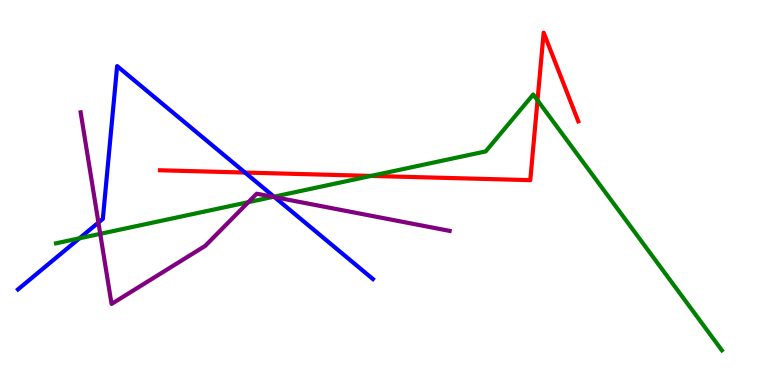[{'lines': ['blue', 'red'], 'intersections': [{'x': 3.16, 'y': 5.52}]}, {'lines': ['green', 'red'], 'intersections': [{'x': 4.79, 'y': 5.43}, {'x': 6.94, 'y': 7.39}]}, {'lines': ['purple', 'red'], 'intersections': []}, {'lines': ['blue', 'green'], 'intersections': [{'x': 1.03, 'y': 3.81}, {'x': 3.54, 'y': 4.89}]}, {'lines': ['blue', 'purple'], 'intersections': [{'x': 1.27, 'y': 4.22}, {'x': 3.54, 'y': 4.88}]}, {'lines': ['green', 'purple'], 'intersections': [{'x': 1.29, 'y': 3.93}, {'x': 3.2, 'y': 4.75}, {'x': 3.52, 'y': 4.89}]}]